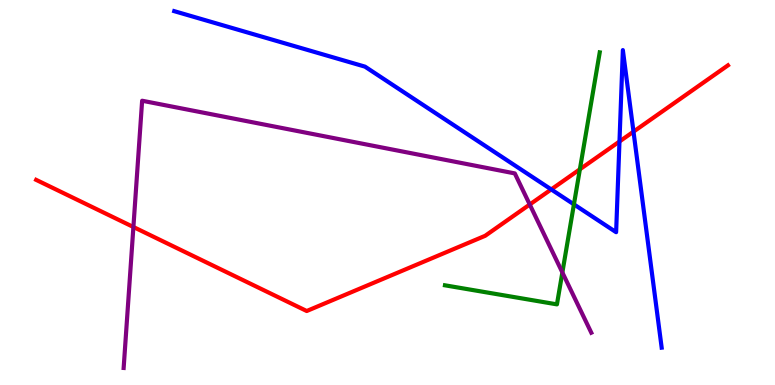[{'lines': ['blue', 'red'], 'intersections': [{'x': 7.11, 'y': 5.08}, {'x': 7.99, 'y': 6.32}, {'x': 8.17, 'y': 6.58}]}, {'lines': ['green', 'red'], 'intersections': [{'x': 7.48, 'y': 5.6}]}, {'lines': ['purple', 'red'], 'intersections': [{'x': 1.72, 'y': 4.1}, {'x': 6.84, 'y': 4.69}]}, {'lines': ['blue', 'green'], 'intersections': [{'x': 7.41, 'y': 4.69}]}, {'lines': ['blue', 'purple'], 'intersections': []}, {'lines': ['green', 'purple'], 'intersections': [{'x': 7.26, 'y': 2.92}]}]